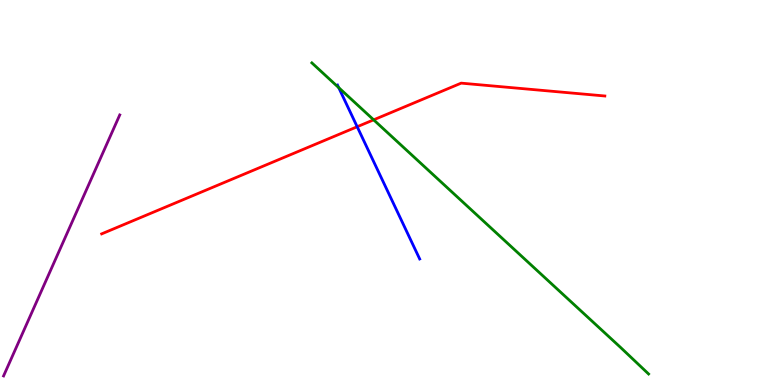[{'lines': ['blue', 'red'], 'intersections': [{'x': 4.61, 'y': 6.71}]}, {'lines': ['green', 'red'], 'intersections': [{'x': 4.82, 'y': 6.89}]}, {'lines': ['purple', 'red'], 'intersections': []}, {'lines': ['blue', 'green'], 'intersections': [{'x': 4.37, 'y': 7.72}]}, {'lines': ['blue', 'purple'], 'intersections': []}, {'lines': ['green', 'purple'], 'intersections': []}]